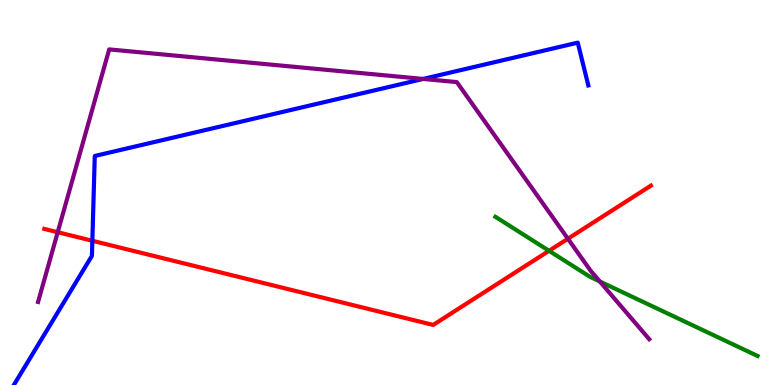[{'lines': ['blue', 'red'], 'intersections': [{'x': 1.19, 'y': 3.75}]}, {'lines': ['green', 'red'], 'intersections': [{'x': 7.08, 'y': 3.49}]}, {'lines': ['purple', 'red'], 'intersections': [{'x': 0.745, 'y': 3.97}, {'x': 7.33, 'y': 3.8}]}, {'lines': ['blue', 'green'], 'intersections': []}, {'lines': ['blue', 'purple'], 'intersections': [{'x': 5.46, 'y': 7.95}]}, {'lines': ['green', 'purple'], 'intersections': [{'x': 7.74, 'y': 2.69}]}]